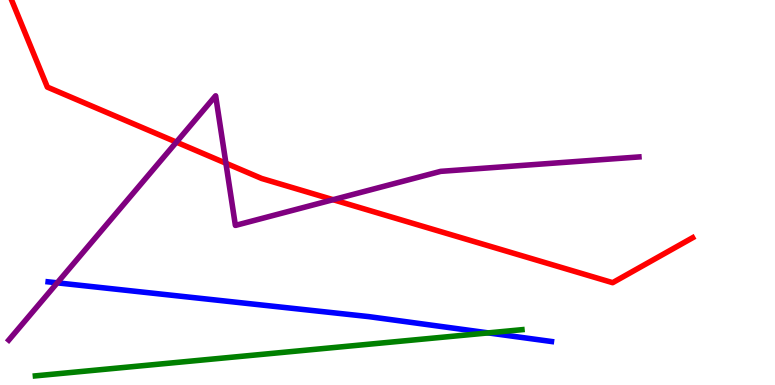[{'lines': ['blue', 'red'], 'intersections': []}, {'lines': ['green', 'red'], 'intersections': []}, {'lines': ['purple', 'red'], 'intersections': [{'x': 2.28, 'y': 6.31}, {'x': 2.92, 'y': 5.76}, {'x': 4.3, 'y': 4.81}]}, {'lines': ['blue', 'green'], 'intersections': [{'x': 6.3, 'y': 1.35}]}, {'lines': ['blue', 'purple'], 'intersections': [{'x': 0.739, 'y': 2.65}]}, {'lines': ['green', 'purple'], 'intersections': []}]